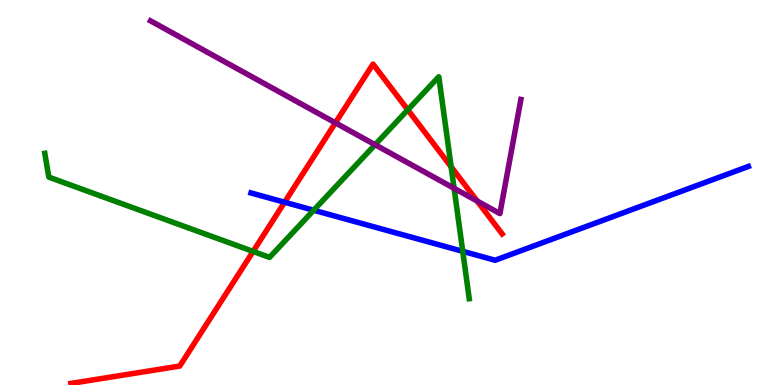[{'lines': ['blue', 'red'], 'intersections': [{'x': 3.67, 'y': 4.75}]}, {'lines': ['green', 'red'], 'intersections': [{'x': 3.27, 'y': 3.47}, {'x': 5.26, 'y': 7.15}, {'x': 5.82, 'y': 5.67}]}, {'lines': ['purple', 'red'], 'intersections': [{'x': 4.33, 'y': 6.81}, {'x': 6.16, 'y': 4.78}]}, {'lines': ['blue', 'green'], 'intersections': [{'x': 4.05, 'y': 4.54}, {'x': 5.97, 'y': 3.47}]}, {'lines': ['blue', 'purple'], 'intersections': []}, {'lines': ['green', 'purple'], 'intersections': [{'x': 4.84, 'y': 6.24}, {'x': 5.86, 'y': 5.11}]}]